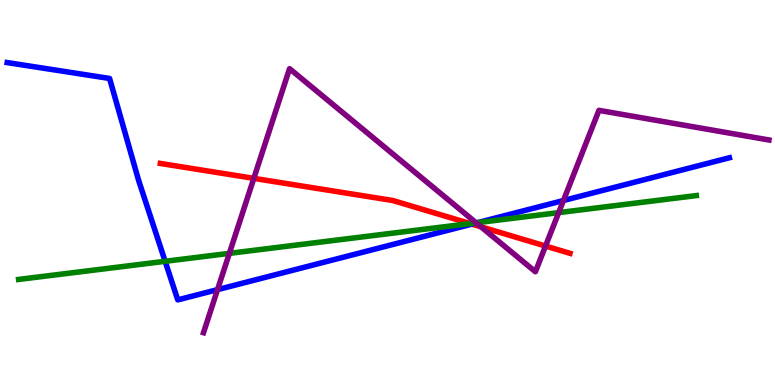[{'lines': ['blue', 'red'], 'intersections': [{'x': 6.09, 'y': 4.18}]}, {'lines': ['green', 'red'], 'intersections': [{'x': 6.07, 'y': 4.19}]}, {'lines': ['purple', 'red'], 'intersections': [{'x': 3.27, 'y': 5.37}, {'x': 6.21, 'y': 4.11}, {'x': 7.04, 'y': 3.61}]}, {'lines': ['blue', 'green'], 'intersections': [{'x': 2.13, 'y': 3.21}, {'x': 6.16, 'y': 4.22}]}, {'lines': ['blue', 'purple'], 'intersections': [{'x': 2.81, 'y': 2.48}, {'x': 6.15, 'y': 4.21}, {'x': 7.27, 'y': 4.79}]}, {'lines': ['green', 'purple'], 'intersections': [{'x': 2.96, 'y': 3.42}, {'x': 6.14, 'y': 4.21}, {'x': 7.21, 'y': 4.48}]}]